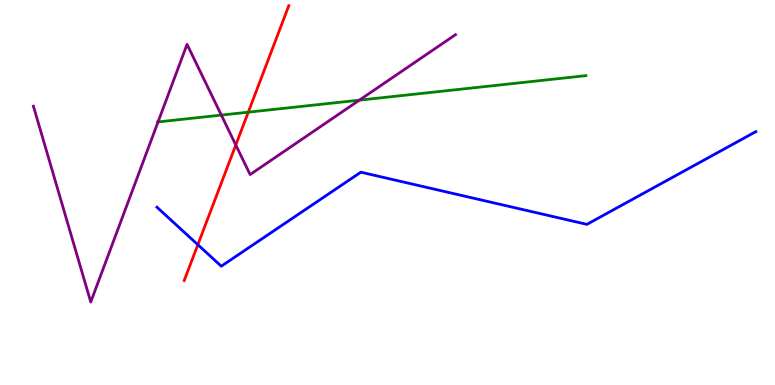[{'lines': ['blue', 'red'], 'intersections': [{'x': 2.55, 'y': 3.64}]}, {'lines': ['green', 'red'], 'intersections': [{'x': 3.2, 'y': 7.09}]}, {'lines': ['purple', 'red'], 'intersections': [{'x': 3.04, 'y': 6.23}]}, {'lines': ['blue', 'green'], 'intersections': []}, {'lines': ['blue', 'purple'], 'intersections': []}, {'lines': ['green', 'purple'], 'intersections': [{'x': 2.04, 'y': 6.83}, {'x': 2.86, 'y': 7.01}, {'x': 4.64, 'y': 7.4}]}]